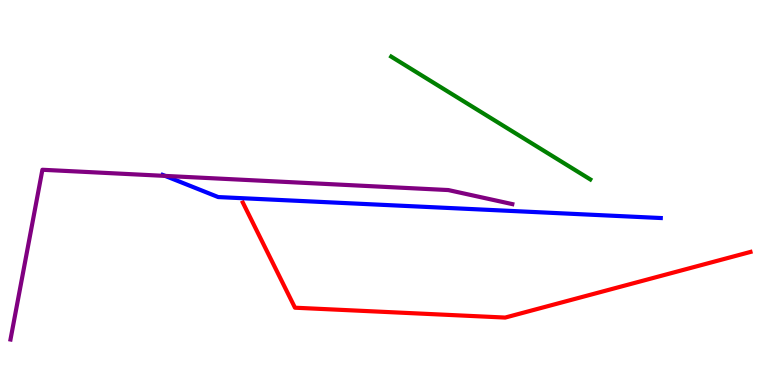[{'lines': ['blue', 'red'], 'intersections': []}, {'lines': ['green', 'red'], 'intersections': []}, {'lines': ['purple', 'red'], 'intersections': []}, {'lines': ['blue', 'green'], 'intersections': []}, {'lines': ['blue', 'purple'], 'intersections': [{'x': 2.13, 'y': 5.43}]}, {'lines': ['green', 'purple'], 'intersections': []}]